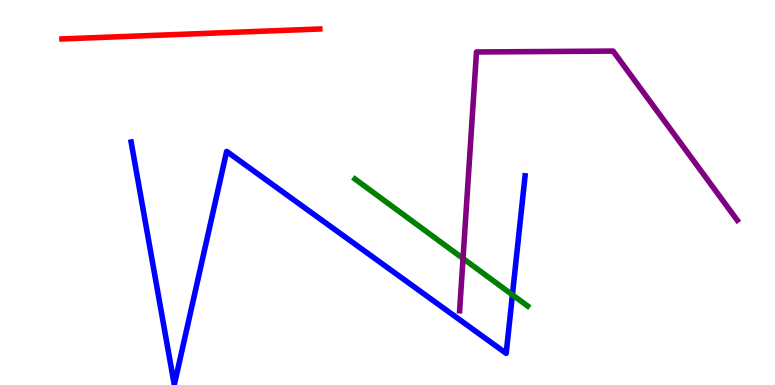[{'lines': ['blue', 'red'], 'intersections': []}, {'lines': ['green', 'red'], 'intersections': []}, {'lines': ['purple', 'red'], 'intersections': []}, {'lines': ['blue', 'green'], 'intersections': [{'x': 6.61, 'y': 2.34}]}, {'lines': ['blue', 'purple'], 'intersections': []}, {'lines': ['green', 'purple'], 'intersections': [{'x': 5.97, 'y': 3.29}]}]